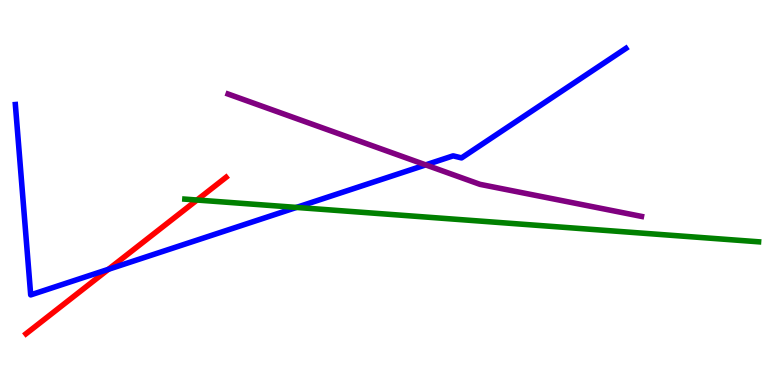[{'lines': ['blue', 'red'], 'intersections': [{'x': 1.4, 'y': 3.0}]}, {'lines': ['green', 'red'], 'intersections': [{'x': 2.54, 'y': 4.8}]}, {'lines': ['purple', 'red'], 'intersections': []}, {'lines': ['blue', 'green'], 'intersections': [{'x': 3.83, 'y': 4.61}]}, {'lines': ['blue', 'purple'], 'intersections': [{'x': 5.49, 'y': 5.72}]}, {'lines': ['green', 'purple'], 'intersections': []}]